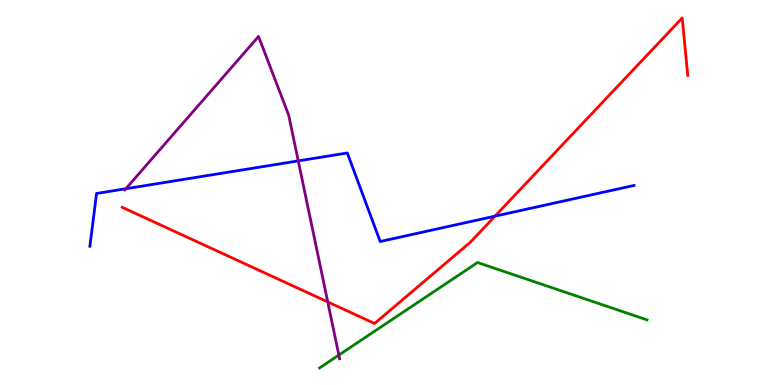[{'lines': ['blue', 'red'], 'intersections': [{'x': 6.39, 'y': 4.39}]}, {'lines': ['green', 'red'], 'intersections': []}, {'lines': ['purple', 'red'], 'intersections': [{'x': 4.23, 'y': 2.16}]}, {'lines': ['blue', 'green'], 'intersections': []}, {'lines': ['blue', 'purple'], 'intersections': [{'x': 1.62, 'y': 5.1}, {'x': 3.85, 'y': 5.82}]}, {'lines': ['green', 'purple'], 'intersections': [{'x': 4.37, 'y': 0.778}]}]